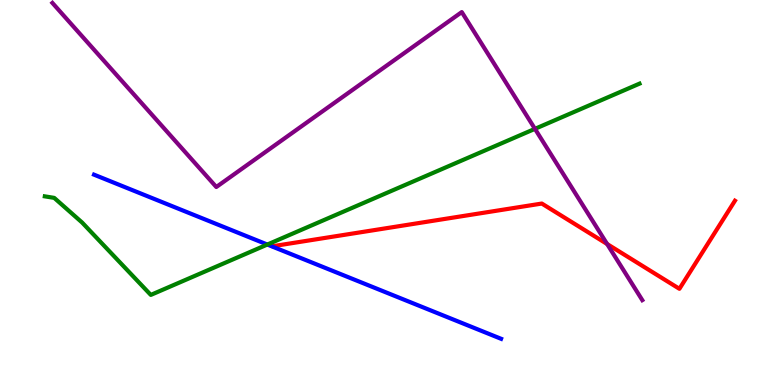[{'lines': ['blue', 'red'], 'intersections': []}, {'lines': ['green', 'red'], 'intersections': []}, {'lines': ['purple', 'red'], 'intersections': [{'x': 7.83, 'y': 3.66}]}, {'lines': ['blue', 'green'], 'intersections': [{'x': 3.45, 'y': 3.65}]}, {'lines': ['blue', 'purple'], 'intersections': []}, {'lines': ['green', 'purple'], 'intersections': [{'x': 6.9, 'y': 6.65}]}]